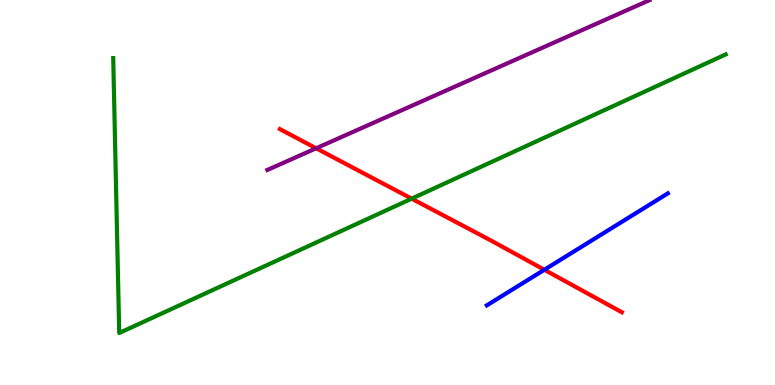[{'lines': ['blue', 'red'], 'intersections': [{'x': 7.02, 'y': 2.99}]}, {'lines': ['green', 'red'], 'intersections': [{'x': 5.31, 'y': 4.84}]}, {'lines': ['purple', 'red'], 'intersections': [{'x': 4.08, 'y': 6.15}]}, {'lines': ['blue', 'green'], 'intersections': []}, {'lines': ['blue', 'purple'], 'intersections': []}, {'lines': ['green', 'purple'], 'intersections': []}]